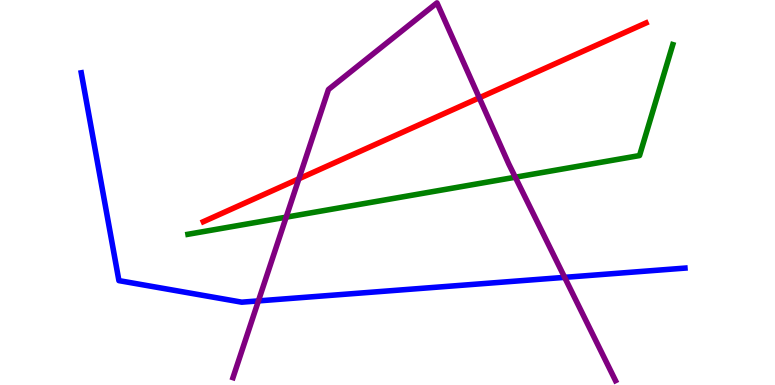[{'lines': ['blue', 'red'], 'intersections': []}, {'lines': ['green', 'red'], 'intersections': []}, {'lines': ['purple', 'red'], 'intersections': [{'x': 3.86, 'y': 5.36}, {'x': 6.18, 'y': 7.46}]}, {'lines': ['blue', 'green'], 'intersections': []}, {'lines': ['blue', 'purple'], 'intersections': [{'x': 3.33, 'y': 2.18}, {'x': 7.29, 'y': 2.8}]}, {'lines': ['green', 'purple'], 'intersections': [{'x': 3.69, 'y': 4.36}, {'x': 6.65, 'y': 5.4}]}]